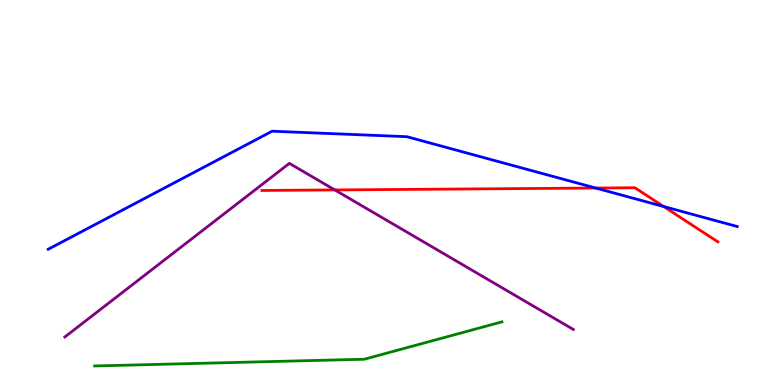[{'lines': ['blue', 'red'], 'intersections': [{'x': 7.69, 'y': 5.12}, {'x': 8.56, 'y': 4.64}]}, {'lines': ['green', 'red'], 'intersections': []}, {'lines': ['purple', 'red'], 'intersections': [{'x': 4.32, 'y': 5.07}]}, {'lines': ['blue', 'green'], 'intersections': []}, {'lines': ['blue', 'purple'], 'intersections': []}, {'lines': ['green', 'purple'], 'intersections': []}]